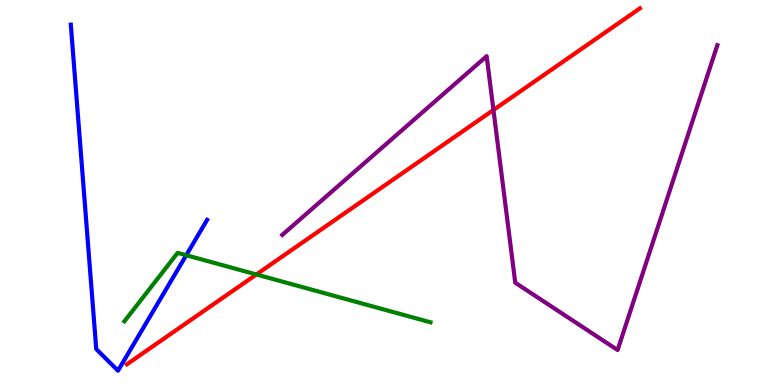[{'lines': ['blue', 'red'], 'intersections': []}, {'lines': ['green', 'red'], 'intersections': [{'x': 3.31, 'y': 2.87}]}, {'lines': ['purple', 'red'], 'intersections': [{'x': 6.37, 'y': 7.14}]}, {'lines': ['blue', 'green'], 'intersections': [{'x': 2.4, 'y': 3.37}]}, {'lines': ['blue', 'purple'], 'intersections': []}, {'lines': ['green', 'purple'], 'intersections': []}]